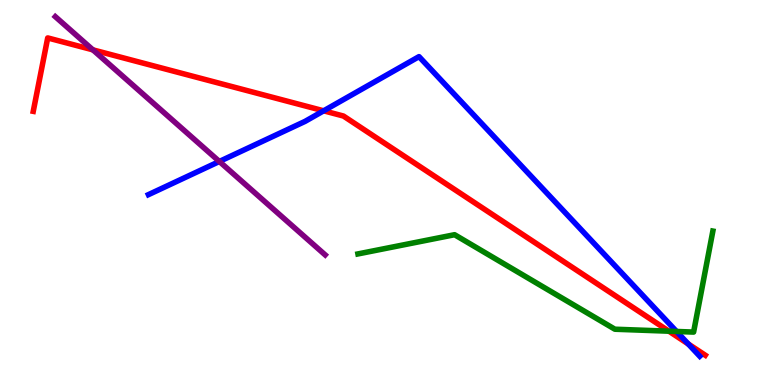[{'lines': ['blue', 'red'], 'intersections': [{'x': 4.18, 'y': 7.12}, {'x': 8.88, 'y': 1.06}]}, {'lines': ['green', 'red'], 'intersections': [{'x': 8.63, 'y': 1.4}]}, {'lines': ['purple', 'red'], 'intersections': [{'x': 1.2, 'y': 8.7}]}, {'lines': ['blue', 'green'], 'intersections': [{'x': 8.73, 'y': 1.39}]}, {'lines': ['blue', 'purple'], 'intersections': [{'x': 2.83, 'y': 5.81}]}, {'lines': ['green', 'purple'], 'intersections': []}]